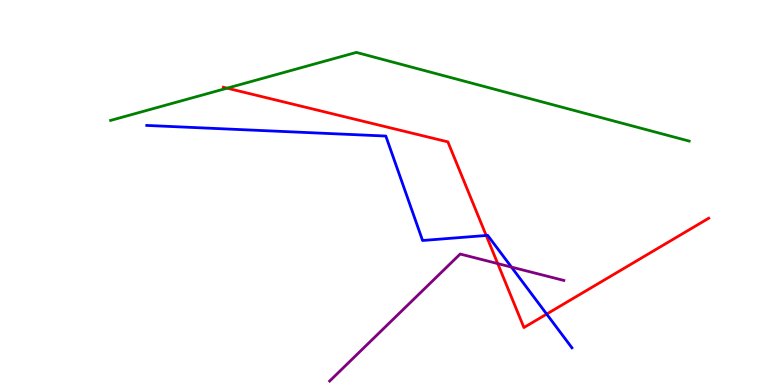[{'lines': ['blue', 'red'], 'intersections': [{'x': 6.27, 'y': 3.88}, {'x': 7.05, 'y': 1.84}]}, {'lines': ['green', 'red'], 'intersections': [{'x': 2.93, 'y': 7.71}]}, {'lines': ['purple', 'red'], 'intersections': [{'x': 6.42, 'y': 3.15}]}, {'lines': ['blue', 'green'], 'intersections': []}, {'lines': ['blue', 'purple'], 'intersections': [{'x': 6.6, 'y': 3.06}]}, {'lines': ['green', 'purple'], 'intersections': []}]